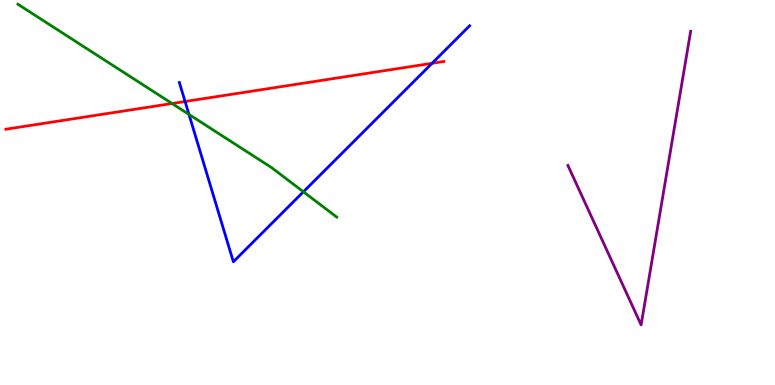[{'lines': ['blue', 'red'], 'intersections': [{'x': 2.39, 'y': 7.36}, {'x': 5.57, 'y': 8.36}]}, {'lines': ['green', 'red'], 'intersections': [{'x': 2.22, 'y': 7.31}]}, {'lines': ['purple', 'red'], 'intersections': []}, {'lines': ['blue', 'green'], 'intersections': [{'x': 2.44, 'y': 7.03}, {'x': 3.91, 'y': 5.02}]}, {'lines': ['blue', 'purple'], 'intersections': []}, {'lines': ['green', 'purple'], 'intersections': []}]